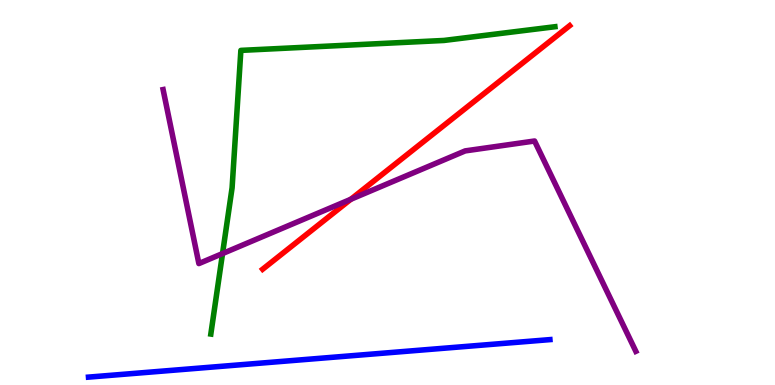[{'lines': ['blue', 'red'], 'intersections': []}, {'lines': ['green', 'red'], 'intersections': []}, {'lines': ['purple', 'red'], 'intersections': [{'x': 4.53, 'y': 4.82}]}, {'lines': ['blue', 'green'], 'intersections': []}, {'lines': ['blue', 'purple'], 'intersections': []}, {'lines': ['green', 'purple'], 'intersections': [{'x': 2.87, 'y': 3.41}]}]